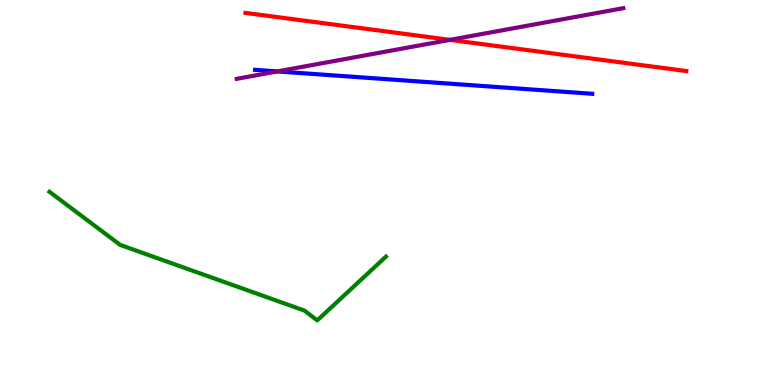[{'lines': ['blue', 'red'], 'intersections': []}, {'lines': ['green', 'red'], 'intersections': []}, {'lines': ['purple', 'red'], 'intersections': [{'x': 5.81, 'y': 8.96}]}, {'lines': ['blue', 'green'], 'intersections': []}, {'lines': ['blue', 'purple'], 'intersections': [{'x': 3.58, 'y': 8.15}]}, {'lines': ['green', 'purple'], 'intersections': []}]